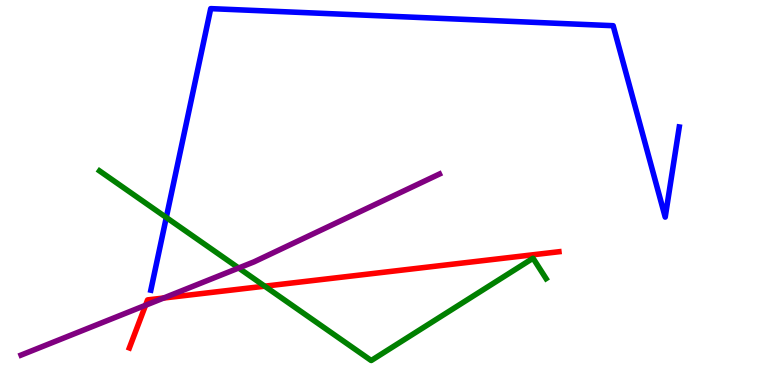[{'lines': ['blue', 'red'], 'intersections': []}, {'lines': ['green', 'red'], 'intersections': [{'x': 3.42, 'y': 2.57}]}, {'lines': ['purple', 'red'], 'intersections': [{'x': 1.88, 'y': 2.07}, {'x': 2.11, 'y': 2.26}]}, {'lines': ['blue', 'green'], 'intersections': [{'x': 2.15, 'y': 4.35}]}, {'lines': ['blue', 'purple'], 'intersections': []}, {'lines': ['green', 'purple'], 'intersections': [{'x': 3.08, 'y': 3.04}]}]